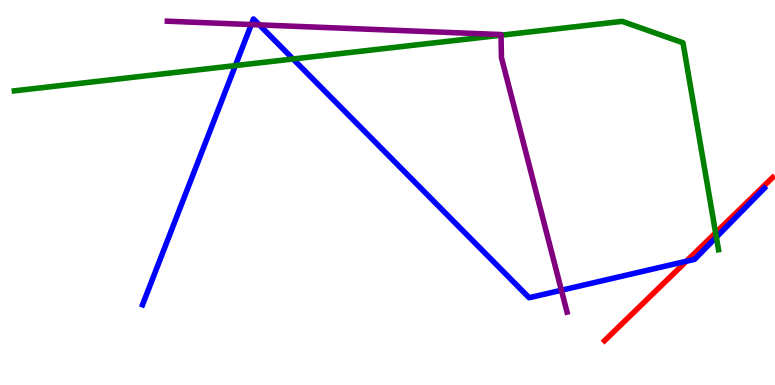[{'lines': ['blue', 'red'], 'intersections': [{'x': 8.86, 'y': 3.21}]}, {'lines': ['green', 'red'], 'intersections': [{'x': 9.23, 'y': 3.95}]}, {'lines': ['purple', 'red'], 'intersections': []}, {'lines': ['blue', 'green'], 'intersections': [{'x': 3.04, 'y': 8.3}, {'x': 3.78, 'y': 8.47}, {'x': 9.24, 'y': 3.84}]}, {'lines': ['blue', 'purple'], 'intersections': [{'x': 3.24, 'y': 9.36}, {'x': 3.35, 'y': 9.35}, {'x': 7.24, 'y': 2.46}]}, {'lines': ['green', 'purple'], 'intersections': [{'x': 6.46, 'y': 9.09}]}]